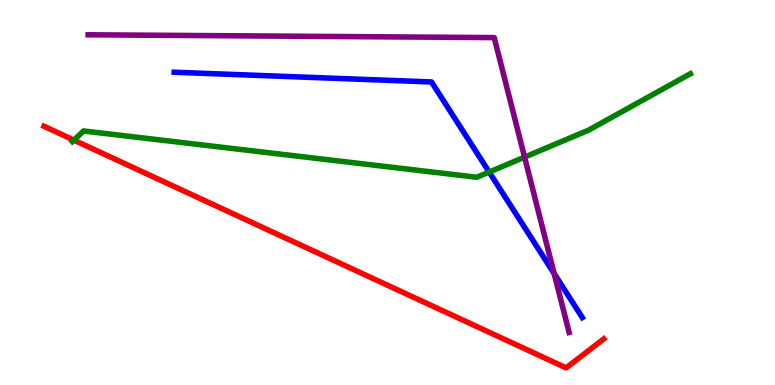[{'lines': ['blue', 'red'], 'intersections': []}, {'lines': ['green', 'red'], 'intersections': [{'x': 0.953, 'y': 6.36}]}, {'lines': ['purple', 'red'], 'intersections': []}, {'lines': ['blue', 'green'], 'intersections': [{'x': 6.31, 'y': 5.53}]}, {'lines': ['blue', 'purple'], 'intersections': [{'x': 7.15, 'y': 2.89}]}, {'lines': ['green', 'purple'], 'intersections': [{'x': 6.77, 'y': 5.92}]}]